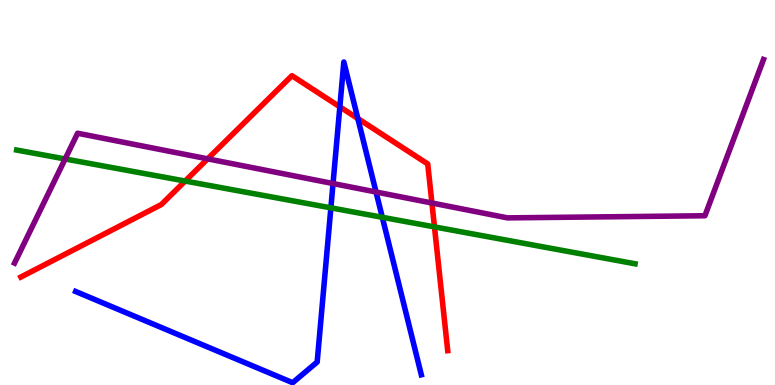[{'lines': ['blue', 'red'], 'intersections': [{'x': 4.39, 'y': 7.23}, {'x': 4.62, 'y': 6.92}]}, {'lines': ['green', 'red'], 'intersections': [{'x': 2.39, 'y': 5.3}, {'x': 5.61, 'y': 4.11}]}, {'lines': ['purple', 'red'], 'intersections': [{'x': 2.68, 'y': 5.87}, {'x': 5.57, 'y': 4.73}]}, {'lines': ['blue', 'green'], 'intersections': [{'x': 4.27, 'y': 4.6}, {'x': 4.93, 'y': 4.36}]}, {'lines': ['blue', 'purple'], 'intersections': [{'x': 4.3, 'y': 5.23}, {'x': 4.85, 'y': 5.01}]}, {'lines': ['green', 'purple'], 'intersections': [{'x': 0.84, 'y': 5.87}]}]